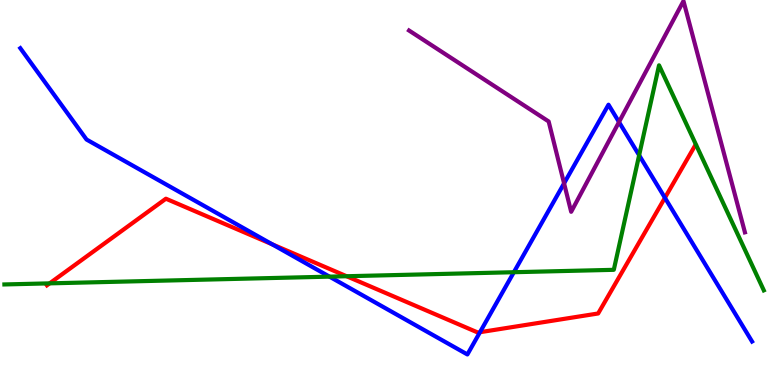[{'lines': ['blue', 'red'], 'intersections': [{'x': 3.51, 'y': 3.65}, {'x': 6.19, 'y': 1.37}, {'x': 8.58, 'y': 4.86}]}, {'lines': ['green', 'red'], 'intersections': [{'x': 0.64, 'y': 2.64}, {'x': 4.47, 'y': 2.83}]}, {'lines': ['purple', 'red'], 'intersections': []}, {'lines': ['blue', 'green'], 'intersections': [{'x': 4.25, 'y': 2.81}, {'x': 6.63, 'y': 2.93}, {'x': 8.25, 'y': 5.97}]}, {'lines': ['blue', 'purple'], 'intersections': [{'x': 7.28, 'y': 5.24}, {'x': 7.99, 'y': 6.83}]}, {'lines': ['green', 'purple'], 'intersections': []}]